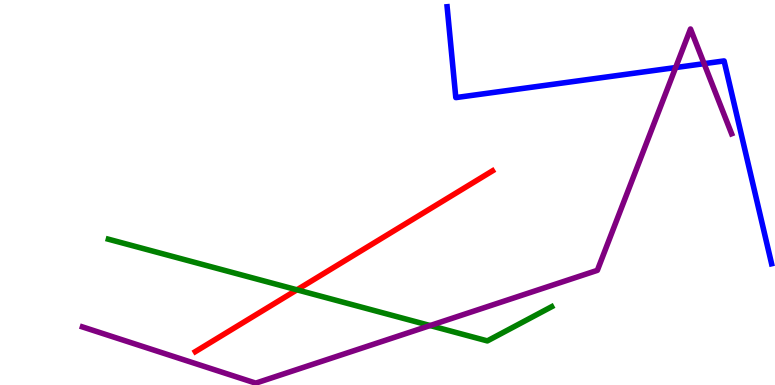[{'lines': ['blue', 'red'], 'intersections': []}, {'lines': ['green', 'red'], 'intersections': [{'x': 3.83, 'y': 2.47}]}, {'lines': ['purple', 'red'], 'intersections': []}, {'lines': ['blue', 'green'], 'intersections': []}, {'lines': ['blue', 'purple'], 'intersections': [{'x': 8.72, 'y': 8.25}, {'x': 9.09, 'y': 8.35}]}, {'lines': ['green', 'purple'], 'intersections': [{'x': 5.55, 'y': 1.54}]}]